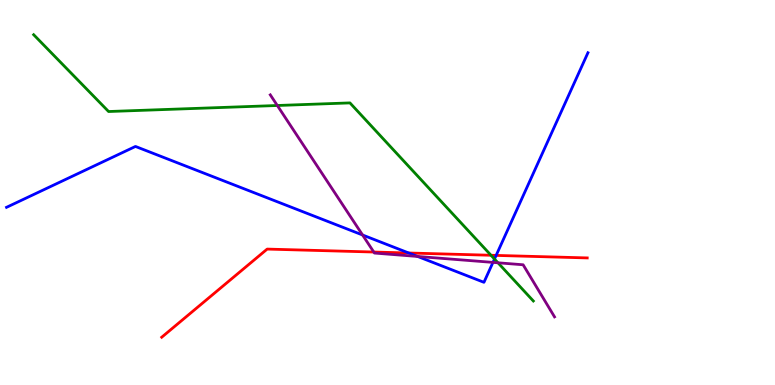[{'lines': ['blue', 'red'], 'intersections': [{'x': 5.27, 'y': 3.43}, {'x': 6.4, 'y': 3.37}]}, {'lines': ['green', 'red'], 'intersections': [{'x': 6.34, 'y': 3.37}]}, {'lines': ['purple', 'red'], 'intersections': [{'x': 4.82, 'y': 3.45}]}, {'lines': ['blue', 'green'], 'intersections': [{'x': 6.38, 'y': 3.27}]}, {'lines': ['blue', 'purple'], 'intersections': [{'x': 4.68, 'y': 3.9}, {'x': 5.39, 'y': 3.34}, {'x': 6.36, 'y': 3.18}]}, {'lines': ['green', 'purple'], 'intersections': [{'x': 3.58, 'y': 7.26}, {'x': 6.43, 'y': 3.17}]}]